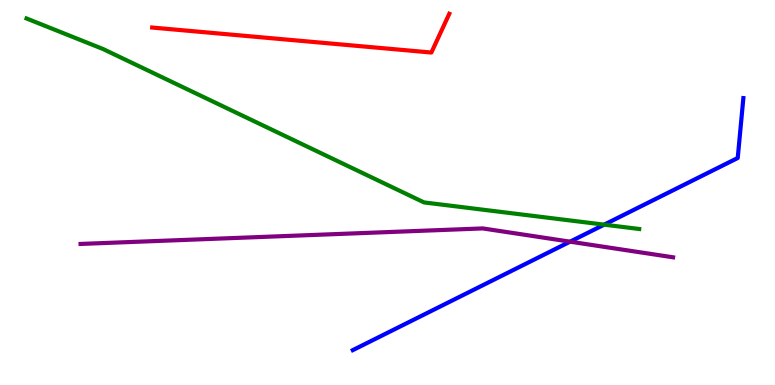[{'lines': ['blue', 'red'], 'intersections': []}, {'lines': ['green', 'red'], 'intersections': []}, {'lines': ['purple', 'red'], 'intersections': []}, {'lines': ['blue', 'green'], 'intersections': [{'x': 7.8, 'y': 4.16}]}, {'lines': ['blue', 'purple'], 'intersections': [{'x': 7.36, 'y': 3.72}]}, {'lines': ['green', 'purple'], 'intersections': []}]